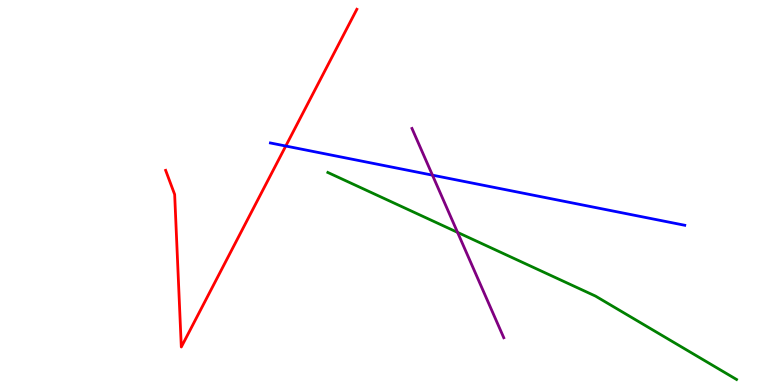[{'lines': ['blue', 'red'], 'intersections': [{'x': 3.69, 'y': 6.21}]}, {'lines': ['green', 'red'], 'intersections': []}, {'lines': ['purple', 'red'], 'intersections': []}, {'lines': ['blue', 'green'], 'intersections': []}, {'lines': ['blue', 'purple'], 'intersections': [{'x': 5.58, 'y': 5.45}]}, {'lines': ['green', 'purple'], 'intersections': [{'x': 5.9, 'y': 3.96}]}]